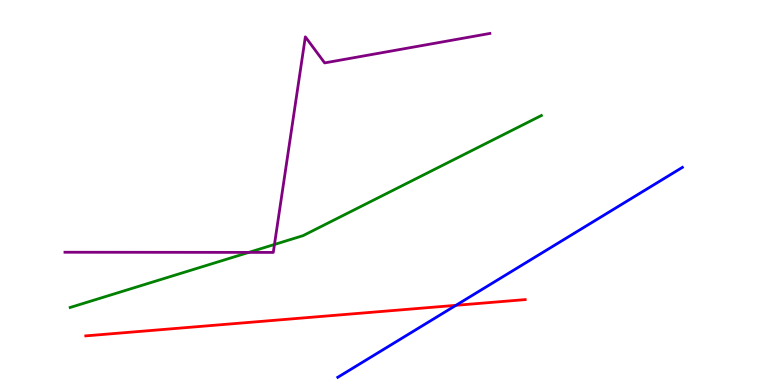[{'lines': ['blue', 'red'], 'intersections': [{'x': 5.88, 'y': 2.07}]}, {'lines': ['green', 'red'], 'intersections': []}, {'lines': ['purple', 'red'], 'intersections': []}, {'lines': ['blue', 'green'], 'intersections': []}, {'lines': ['blue', 'purple'], 'intersections': []}, {'lines': ['green', 'purple'], 'intersections': [{'x': 3.21, 'y': 3.44}, {'x': 3.54, 'y': 3.65}]}]